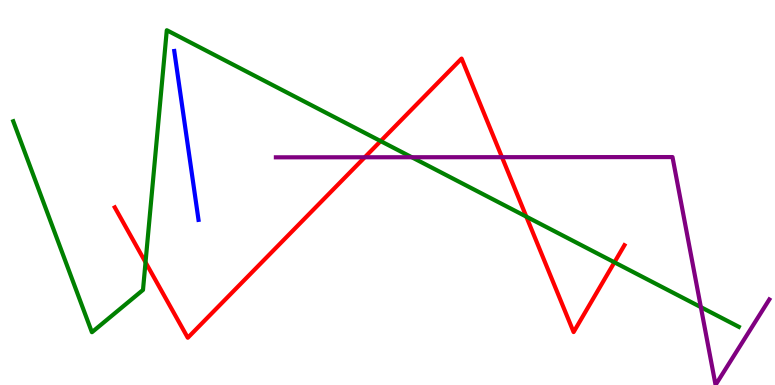[{'lines': ['blue', 'red'], 'intersections': []}, {'lines': ['green', 'red'], 'intersections': [{'x': 1.88, 'y': 3.19}, {'x': 4.91, 'y': 6.34}, {'x': 6.79, 'y': 4.37}, {'x': 7.93, 'y': 3.19}]}, {'lines': ['purple', 'red'], 'intersections': [{'x': 4.71, 'y': 5.92}, {'x': 6.48, 'y': 5.92}]}, {'lines': ['blue', 'green'], 'intersections': []}, {'lines': ['blue', 'purple'], 'intersections': []}, {'lines': ['green', 'purple'], 'intersections': [{'x': 5.31, 'y': 5.92}, {'x': 9.04, 'y': 2.02}]}]